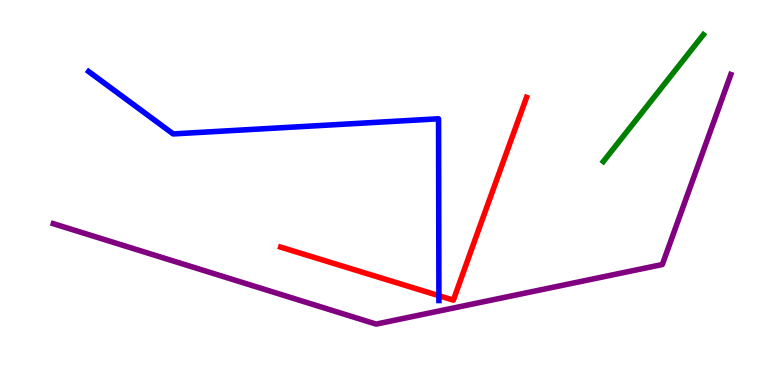[{'lines': ['blue', 'red'], 'intersections': [{'x': 5.66, 'y': 2.32}]}, {'lines': ['green', 'red'], 'intersections': []}, {'lines': ['purple', 'red'], 'intersections': []}, {'lines': ['blue', 'green'], 'intersections': []}, {'lines': ['blue', 'purple'], 'intersections': []}, {'lines': ['green', 'purple'], 'intersections': []}]